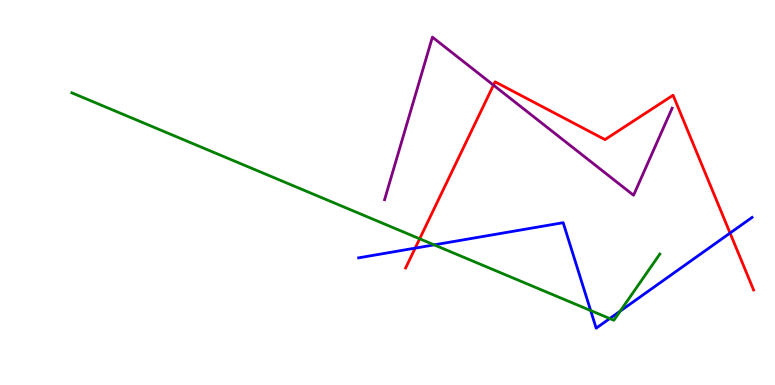[{'lines': ['blue', 'red'], 'intersections': [{'x': 5.36, 'y': 3.56}, {'x': 9.42, 'y': 3.95}]}, {'lines': ['green', 'red'], 'intersections': [{'x': 5.42, 'y': 3.8}]}, {'lines': ['purple', 'red'], 'intersections': [{'x': 6.37, 'y': 7.79}]}, {'lines': ['blue', 'green'], 'intersections': [{'x': 5.6, 'y': 3.64}, {'x': 7.62, 'y': 1.93}, {'x': 7.87, 'y': 1.73}, {'x': 8.0, 'y': 1.92}]}, {'lines': ['blue', 'purple'], 'intersections': []}, {'lines': ['green', 'purple'], 'intersections': []}]